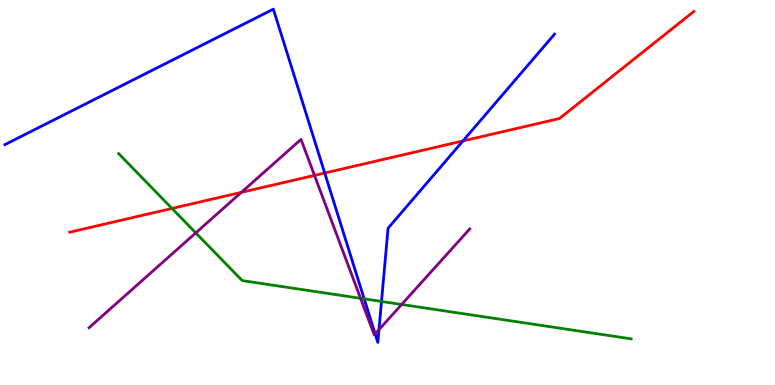[{'lines': ['blue', 'red'], 'intersections': [{'x': 4.19, 'y': 5.51}, {'x': 5.97, 'y': 6.34}]}, {'lines': ['green', 'red'], 'intersections': [{'x': 2.22, 'y': 4.59}]}, {'lines': ['purple', 'red'], 'intersections': [{'x': 3.11, 'y': 5.0}, {'x': 4.06, 'y': 5.44}]}, {'lines': ['blue', 'green'], 'intersections': [{'x': 4.7, 'y': 2.24}, {'x': 4.92, 'y': 2.17}]}, {'lines': ['blue', 'purple'], 'intersections': [{'x': 4.84, 'y': 1.33}, {'x': 4.89, 'y': 1.44}]}, {'lines': ['green', 'purple'], 'intersections': [{'x': 2.53, 'y': 3.95}, {'x': 4.65, 'y': 2.25}, {'x': 5.18, 'y': 2.09}]}]